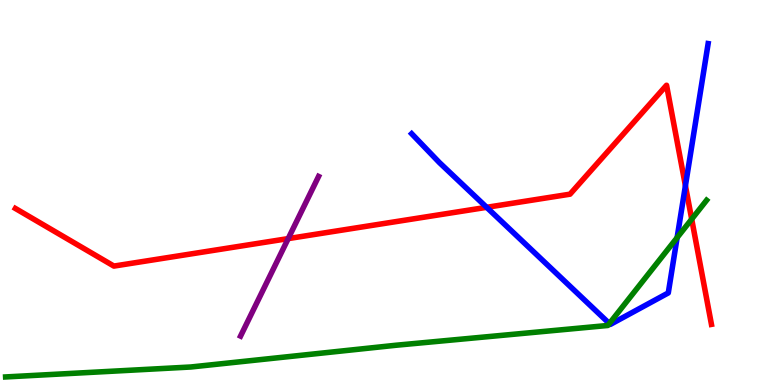[{'lines': ['blue', 'red'], 'intersections': [{'x': 6.28, 'y': 4.62}, {'x': 8.84, 'y': 5.18}]}, {'lines': ['green', 'red'], 'intersections': [{'x': 8.93, 'y': 4.31}]}, {'lines': ['purple', 'red'], 'intersections': [{'x': 3.72, 'y': 3.8}]}, {'lines': ['blue', 'green'], 'intersections': [{'x': 7.86, 'y': 1.6}, {'x': 8.74, 'y': 3.83}]}, {'lines': ['blue', 'purple'], 'intersections': []}, {'lines': ['green', 'purple'], 'intersections': []}]